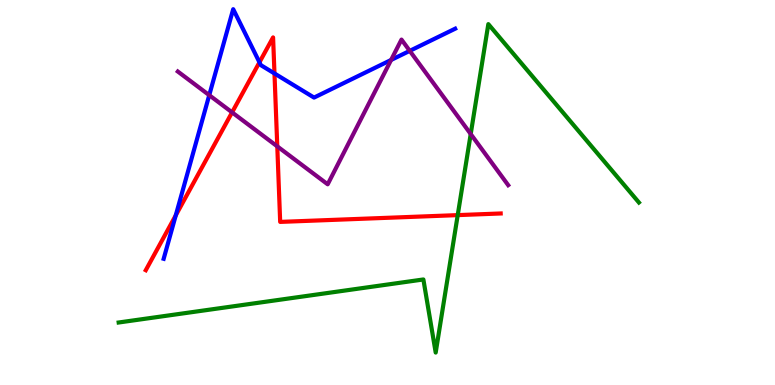[{'lines': ['blue', 'red'], 'intersections': [{'x': 2.27, 'y': 4.41}, {'x': 3.35, 'y': 8.38}, {'x': 3.54, 'y': 8.09}]}, {'lines': ['green', 'red'], 'intersections': [{'x': 5.91, 'y': 4.41}]}, {'lines': ['purple', 'red'], 'intersections': [{'x': 2.99, 'y': 7.08}, {'x': 3.58, 'y': 6.2}]}, {'lines': ['blue', 'green'], 'intersections': []}, {'lines': ['blue', 'purple'], 'intersections': [{'x': 2.7, 'y': 7.53}, {'x': 5.05, 'y': 8.44}, {'x': 5.29, 'y': 8.68}]}, {'lines': ['green', 'purple'], 'intersections': [{'x': 6.07, 'y': 6.52}]}]